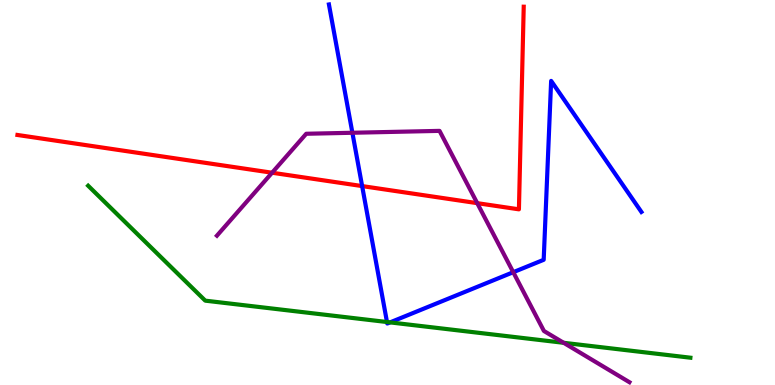[{'lines': ['blue', 'red'], 'intersections': [{'x': 4.67, 'y': 5.17}]}, {'lines': ['green', 'red'], 'intersections': []}, {'lines': ['purple', 'red'], 'intersections': [{'x': 3.51, 'y': 5.51}, {'x': 6.16, 'y': 4.72}]}, {'lines': ['blue', 'green'], 'intersections': [{'x': 4.99, 'y': 1.64}, {'x': 5.03, 'y': 1.63}]}, {'lines': ['blue', 'purple'], 'intersections': [{'x': 4.55, 'y': 6.55}, {'x': 6.62, 'y': 2.93}]}, {'lines': ['green', 'purple'], 'intersections': [{'x': 7.27, 'y': 1.1}]}]